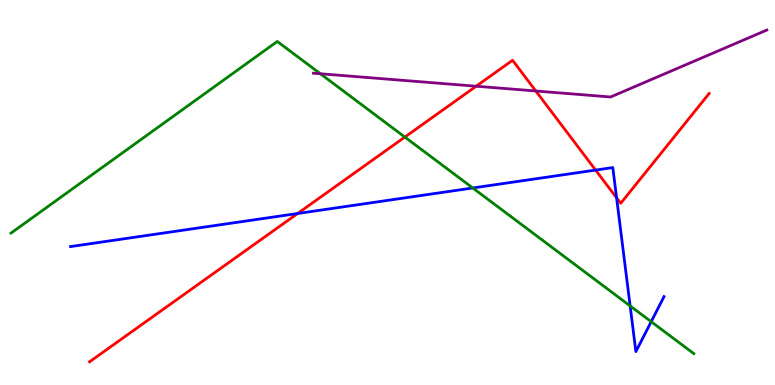[{'lines': ['blue', 'red'], 'intersections': [{'x': 3.84, 'y': 4.45}, {'x': 7.69, 'y': 5.58}, {'x': 7.96, 'y': 4.86}]}, {'lines': ['green', 'red'], 'intersections': [{'x': 5.22, 'y': 6.44}]}, {'lines': ['purple', 'red'], 'intersections': [{'x': 6.14, 'y': 7.76}, {'x': 6.91, 'y': 7.64}]}, {'lines': ['blue', 'green'], 'intersections': [{'x': 6.1, 'y': 5.12}, {'x': 8.13, 'y': 2.05}, {'x': 8.4, 'y': 1.64}]}, {'lines': ['blue', 'purple'], 'intersections': []}, {'lines': ['green', 'purple'], 'intersections': [{'x': 4.13, 'y': 8.08}]}]